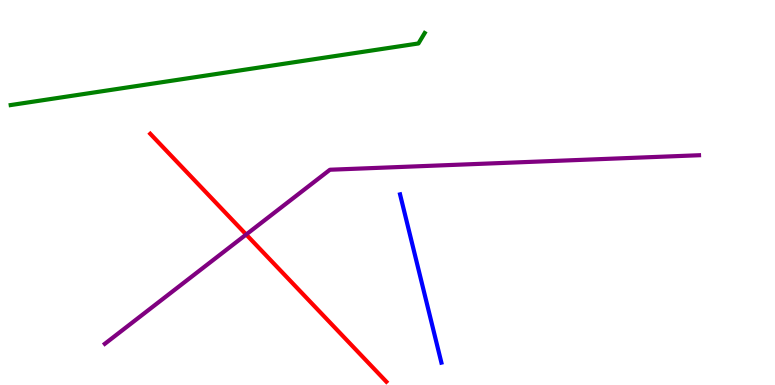[{'lines': ['blue', 'red'], 'intersections': []}, {'lines': ['green', 'red'], 'intersections': []}, {'lines': ['purple', 'red'], 'intersections': [{'x': 3.18, 'y': 3.91}]}, {'lines': ['blue', 'green'], 'intersections': []}, {'lines': ['blue', 'purple'], 'intersections': []}, {'lines': ['green', 'purple'], 'intersections': []}]